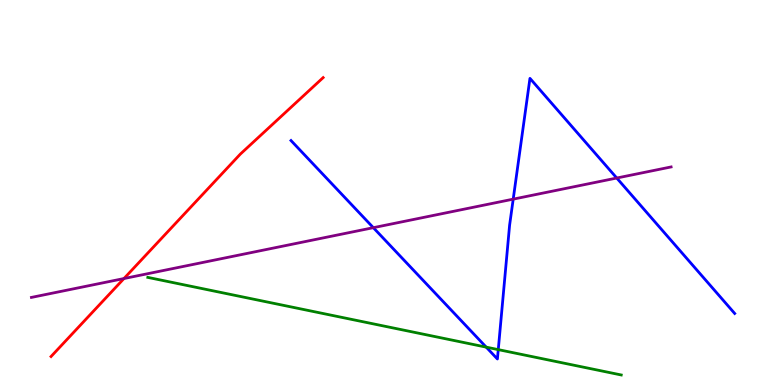[{'lines': ['blue', 'red'], 'intersections': []}, {'lines': ['green', 'red'], 'intersections': []}, {'lines': ['purple', 'red'], 'intersections': [{'x': 1.6, 'y': 2.77}]}, {'lines': ['blue', 'green'], 'intersections': [{'x': 6.27, 'y': 0.983}, {'x': 6.43, 'y': 0.919}]}, {'lines': ['blue', 'purple'], 'intersections': [{'x': 4.82, 'y': 4.09}, {'x': 6.62, 'y': 4.83}, {'x': 7.96, 'y': 5.38}]}, {'lines': ['green', 'purple'], 'intersections': []}]